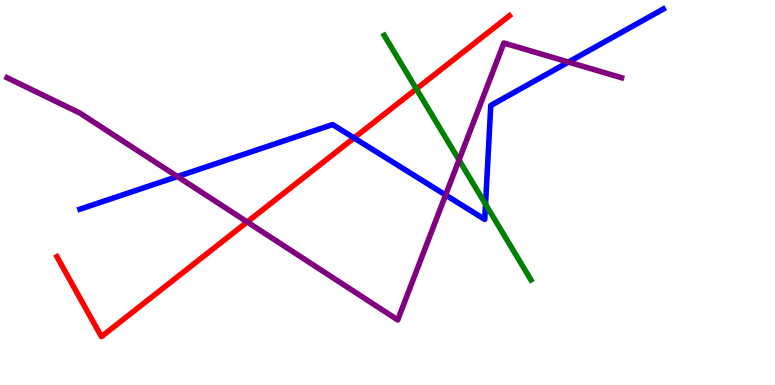[{'lines': ['blue', 'red'], 'intersections': [{'x': 4.57, 'y': 6.42}]}, {'lines': ['green', 'red'], 'intersections': [{'x': 5.37, 'y': 7.69}]}, {'lines': ['purple', 'red'], 'intersections': [{'x': 3.19, 'y': 4.23}]}, {'lines': ['blue', 'green'], 'intersections': [{'x': 6.27, 'y': 4.7}]}, {'lines': ['blue', 'purple'], 'intersections': [{'x': 2.29, 'y': 5.41}, {'x': 5.75, 'y': 4.93}, {'x': 7.33, 'y': 8.39}]}, {'lines': ['green', 'purple'], 'intersections': [{'x': 5.92, 'y': 5.84}]}]